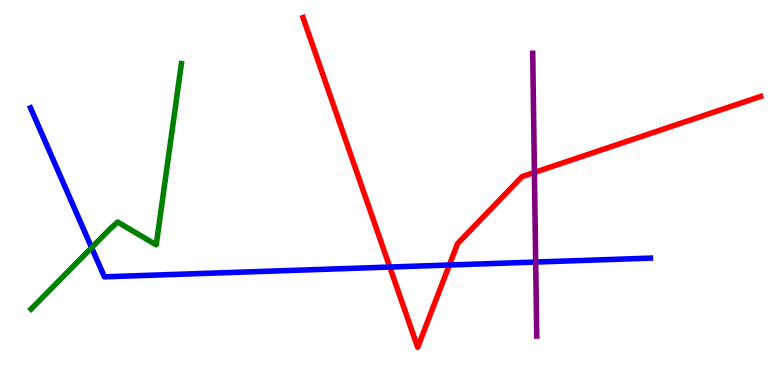[{'lines': ['blue', 'red'], 'intersections': [{'x': 5.03, 'y': 3.06}, {'x': 5.8, 'y': 3.12}]}, {'lines': ['green', 'red'], 'intersections': []}, {'lines': ['purple', 'red'], 'intersections': [{'x': 6.9, 'y': 5.52}]}, {'lines': ['blue', 'green'], 'intersections': [{'x': 1.18, 'y': 3.57}]}, {'lines': ['blue', 'purple'], 'intersections': [{'x': 6.91, 'y': 3.19}]}, {'lines': ['green', 'purple'], 'intersections': []}]